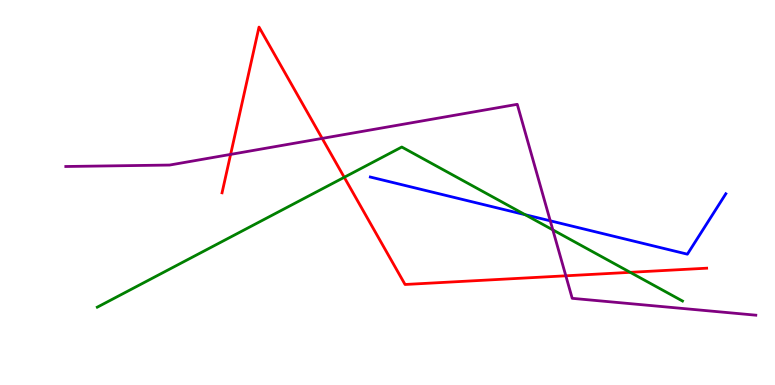[{'lines': ['blue', 'red'], 'intersections': []}, {'lines': ['green', 'red'], 'intersections': [{'x': 4.44, 'y': 5.39}, {'x': 8.13, 'y': 2.93}]}, {'lines': ['purple', 'red'], 'intersections': [{'x': 2.98, 'y': 5.99}, {'x': 4.16, 'y': 6.41}, {'x': 7.3, 'y': 2.84}]}, {'lines': ['blue', 'green'], 'intersections': [{'x': 6.78, 'y': 4.42}]}, {'lines': ['blue', 'purple'], 'intersections': [{'x': 7.1, 'y': 4.26}]}, {'lines': ['green', 'purple'], 'intersections': [{'x': 7.13, 'y': 4.03}]}]